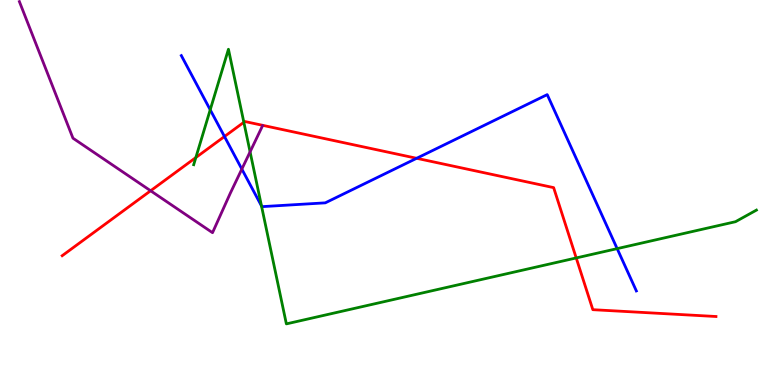[{'lines': ['blue', 'red'], 'intersections': [{'x': 2.9, 'y': 6.45}, {'x': 5.38, 'y': 5.89}]}, {'lines': ['green', 'red'], 'intersections': [{'x': 2.53, 'y': 5.91}, {'x': 3.15, 'y': 6.82}, {'x': 7.44, 'y': 3.3}]}, {'lines': ['purple', 'red'], 'intersections': [{'x': 1.94, 'y': 5.04}]}, {'lines': ['blue', 'green'], 'intersections': [{'x': 2.71, 'y': 7.15}, {'x': 3.37, 'y': 4.65}, {'x': 7.96, 'y': 3.54}]}, {'lines': ['blue', 'purple'], 'intersections': [{'x': 3.12, 'y': 5.61}]}, {'lines': ['green', 'purple'], 'intersections': [{'x': 3.23, 'y': 6.06}]}]